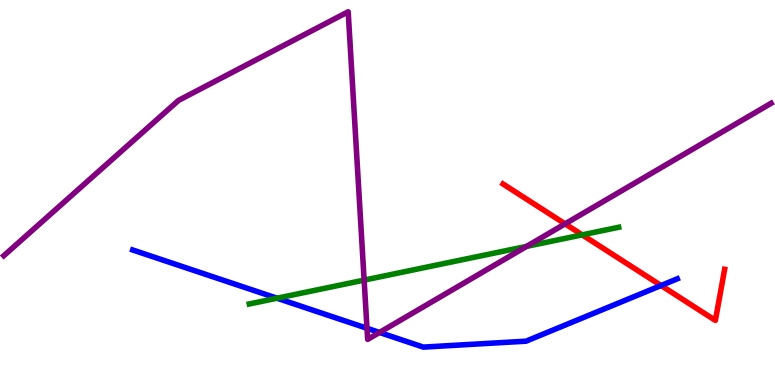[{'lines': ['blue', 'red'], 'intersections': [{'x': 8.53, 'y': 2.58}]}, {'lines': ['green', 'red'], 'intersections': [{'x': 7.51, 'y': 3.9}]}, {'lines': ['purple', 'red'], 'intersections': [{'x': 7.29, 'y': 4.19}]}, {'lines': ['blue', 'green'], 'intersections': [{'x': 3.57, 'y': 2.25}]}, {'lines': ['blue', 'purple'], 'intersections': [{'x': 4.74, 'y': 1.47}, {'x': 4.9, 'y': 1.36}]}, {'lines': ['green', 'purple'], 'intersections': [{'x': 4.7, 'y': 2.72}, {'x': 6.79, 'y': 3.6}]}]